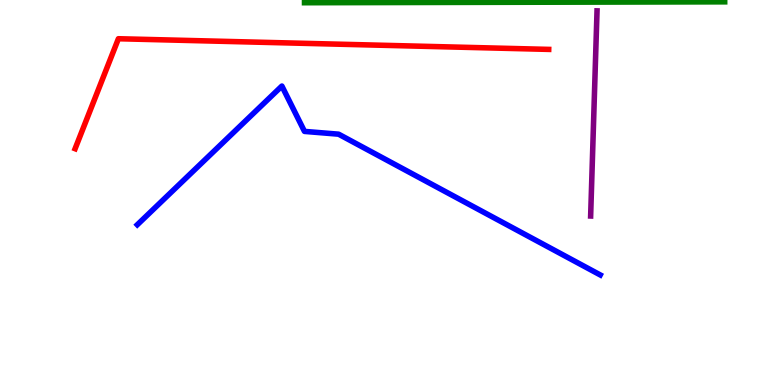[{'lines': ['blue', 'red'], 'intersections': []}, {'lines': ['green', 'red'], 'intersections': []}, {'lines': ['purple', 'red'], 'intersections': []}, {'lines': ['blue', 'green'], 'intersections': []}, {'lines': ['blue', 'purple'], 'intersections': []}, {'lines': ['green', 'purple'], 'intersections': []}]